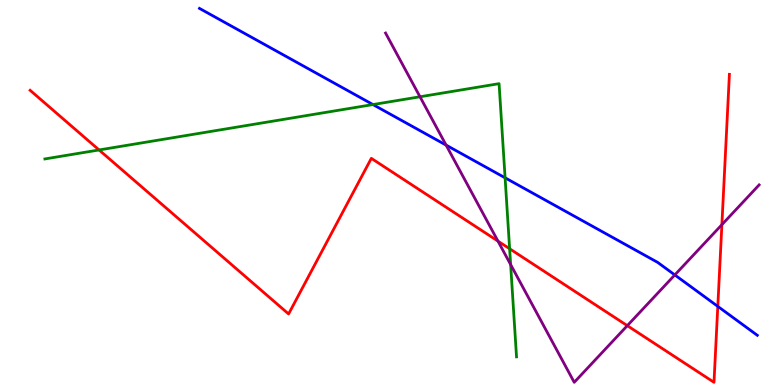[{'lines': ['blue', 'red'], 'intersections': [{'x': 9.26, 'y': 2.04}]}, {'lines': ['green', 'red'], 'intersections': [{'x': 1.28, 'y': 6.11}, {'x': 6.58, 'y': 3.54}]}, {'lines': ['purple', 'red'], 'intersections': [{'x': 6.43, 'y': 3.74}, {'x': 8.09, 'y': 1.54}, {'x': 9.31, 'y': 4.16}]}, {'lines': ['blue', 'green'], 'intersections': [{'x': 4.81, 'y': 7.28}, {'x': 6.52, 'y': 5.38}]}, {'lines': ['blue', 'purple'], 'intersections': [{'x': 5.76, 'y': 6.23}, {'x': 8.71, 'y': 2.86}]}, {'lines': ['green', 'purple'], 'intersections': [{'x': 5.42, 'y': 7.49}, {'x': 6.59, 'y': 3.13}]}]